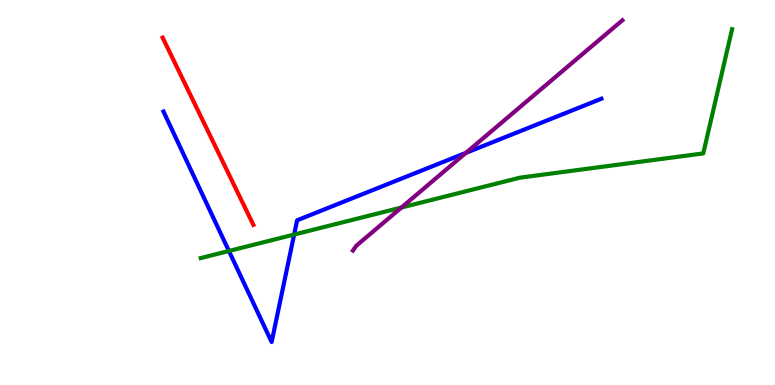[{'lines': ['blue', 'red'], 'intersections': []}, {'lines': ['green', 'red'], 'intersections': []}, {'lines': ['purple', 'red'], 'intersections': []}, {'lines': ['blue', 'green'], 'intersections': [{'x': 2.95, 'y': 3.48}, {'x': 3.8, 'y': 3.91}]}, {'lines': ['blue', 'purple'], 'intersections': [{'x': 6.01, 'y': 6.03}]}, {'lines': ['green', 'purple'], 'intersections': [{'x': 5.18, 'y': 4.61}]}]